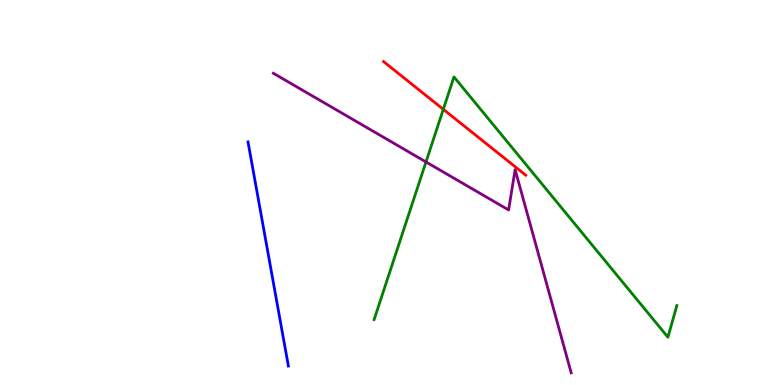[{'lines': ['blue', 'red'], 'intersections': []}, {'lines': ['green', 'red'], 'intersections': [{'x': 5.72, 'y': 7.16}]}, {'lines': ['purple', 'red'], 'intersections': []}, {'lines': ['blue', 'green'], 'intersections': []}, {'lines': ['blue', 'purple'], 'intersections': []}, {'lines': ['green', 'purple'], 'intersections': [{'x': 5.5, 'y': 5.79}]}]